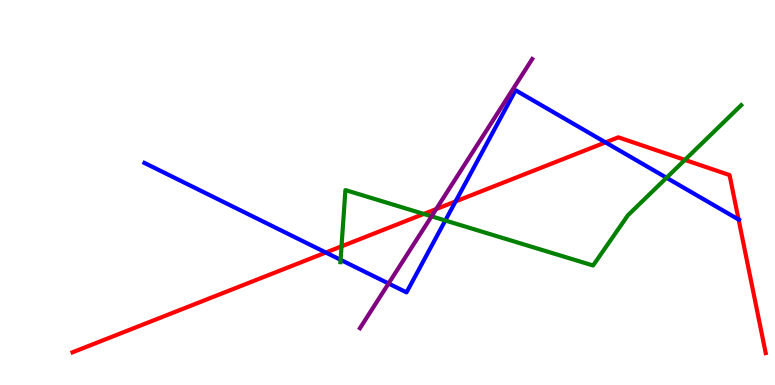[{'lines': ['blue', 'red'], 'intersections': [{'x': 4.2, 'y': 3.44}, {'x': 5.88, 'y': 4.77}, {'x': 7.81, 'y': 6.3}, {'x': 9.53, 'y': 4.3}]}, {'lines': ['green', 'red'], 'intersections': [{'x': 4.41, 'y': 3.6}, {'x': 5.47, 'y': 4.44}, {'x': 8.84, 'y': 5.85}]}, {'lines': ['purple', 'red'], 'intersections': [{'x': 5.63, 'y': 4.57}]}, {'lines': ['blue', 'green'], 'intersections': [{'x': 4.39, 'y': 3.25}, {'x': 5.75, 'y': 4.27}, {'x': 8.6, 'y': 5.38}]}, {'lines': ['blue', 'purple'], 'intersections': [{'x': 5.01, 'y': 2.64}]}, {'lines': ['green', 'purple'], 'intersections': [{'x': 5.57, 'y': 4.38}]}]